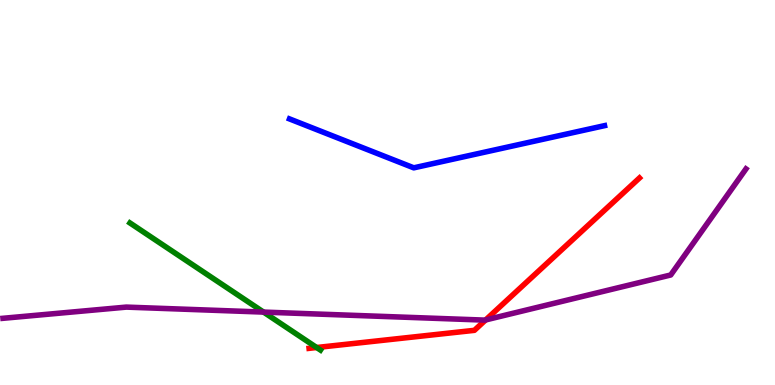[{'lines': ['blue', 'red'], 'intersections': []}, {'lines': ['green', 'red'], 'intersections': [{'x': 4.09, 'y': 0.974}]}, {'lines': ['purple', 'red'], 'intersections': [{'x': 6.27, 'y': 1.69}]}, {'lines': ['blue', 'green'], 'intersections': []}, {'lines': ['blue', 'purple'], 'intersections': []}, {'lines': ['green', 'purple'], 'intersections': [{'x': 3.4, 'y': 1.89}]}]